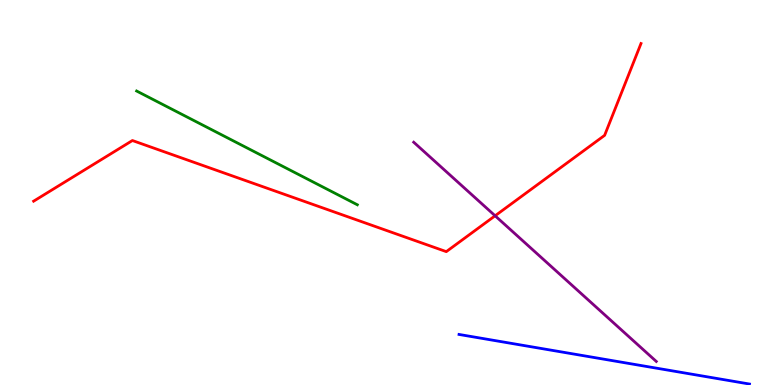[{'lines': ['blue', 'red'], 'intersections': []}, {'lines': ['green', 'red'], 'intersections': []}, {'lines': ['purple', 'red'], 'intersections': [{'x': 6.39, 'y': 4.4}]}, {'lines': ['blue', 'green'], 'intersections': []}, {'lines': ['blue', 'purple'], 'intersections': []}, {'lines': ['green', 'purple'], 'intersections': []}]